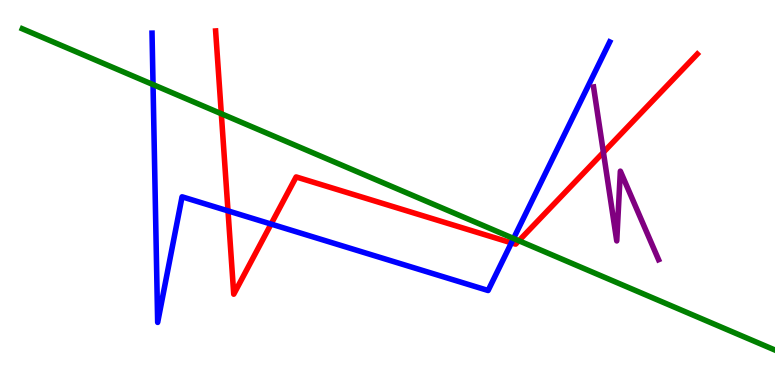[{'lines': ['blue', 'red'], 'intersections': [{'x': 2.94, 'y': 4.52}, {'x': 3.5, 'y': 4.18}, {'x': 6.6, 'y': 3.69}]}, {'lines': ['green', 'red'], 'intersections': [{'x': 2.86, 'y': 7.05}, {'x': 6.7, 'y': 3.75}]}, {'lines': ['purple', 'red'], 'intersections': [{'x': 7.79, 'y': 6.04}]}, {'lines': ['blue', 'green'], 'intersections': [{'x': 1.97, 'y': 7.8}, {'x': 6.63, 'y': 3.81}]}, {'lines': ['blue', 'purple'], 'intersections': []}, {'lines': ['green', 'purple'], 'intersections': []}]